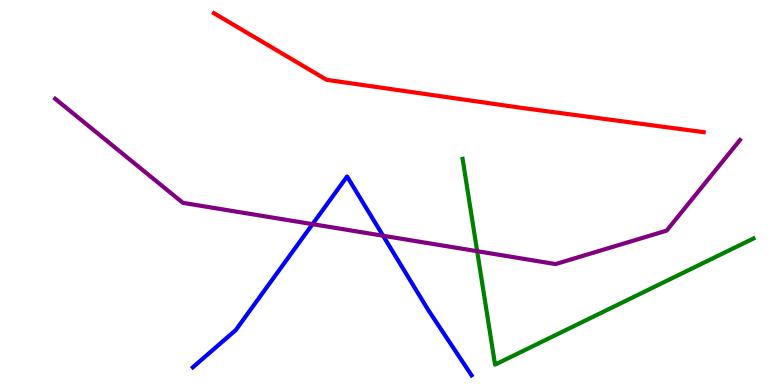[{'lines': ['blue', 'red'], 'intersections': []}, {'lines': ['green', 'red'], 'intersections': []}, {'lines': ['purple', 'red'], 'intersections': []}, {'lines': ['blue', 'green'], 'intersections': []}, {'lines': ['blue', 'purple'], 'intersections': [{'x': 4.03, 'y': 4.18}, {'x': 4.94, 'y': 3.88}]}, {'lines': ['green', 'purple'], 'intersections': [{'x': 6.16, 'y': 3.48}]}]